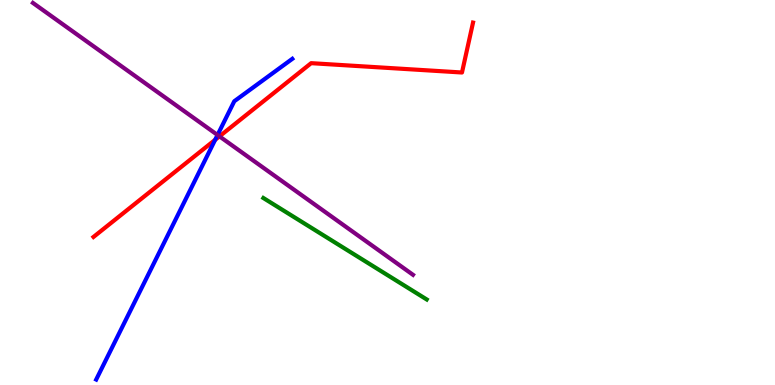[{'lines': ['blue', 'red'], 'intersections': [{'x': 2.78, 'y': 6.37}]}, {'lines': ['green', 'red'], 'intersections': []}, {'lines': ['purple', 'red'], 'intersections': [{'x': 2.83, 'y': 6.46}]}, {'lines': ['blue', 'green'], 'intersections': []}, {'lines': ['blue', 'purple'], 'intersections': [{'x': 2.81, 'y': 6.49}]}, {'lines': ['green', 'purple'], 'intersections': []}]